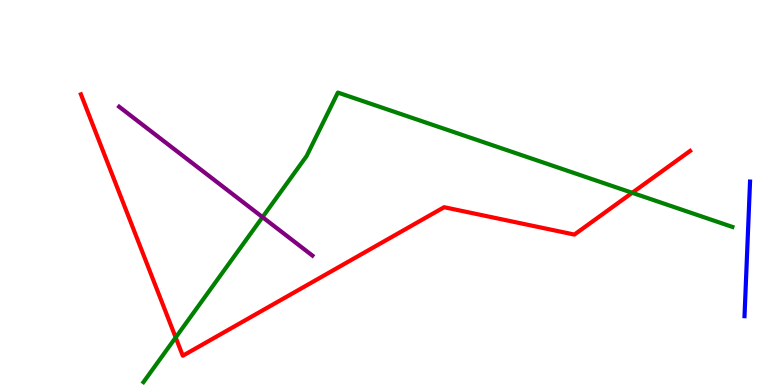[{'lines': ['blue', 'red'], 'intersections': []}, {'lines': ['green', 'red'], 'intersections': [{'x': 2.27, 'y': 1.23}, {'x': 8.16, 'y': 4.99}]}, {'lines': ['purple', 'red'], 'intersections': []}, {'lines': ['blue', 'green'], 'intersections': []}, {'lines': ['blue', 'purple'], 'intersections': []}, {'lines': ['green', 'purple'], 'intersections': [{'x': 3.39, 'y': 4.36}]}]